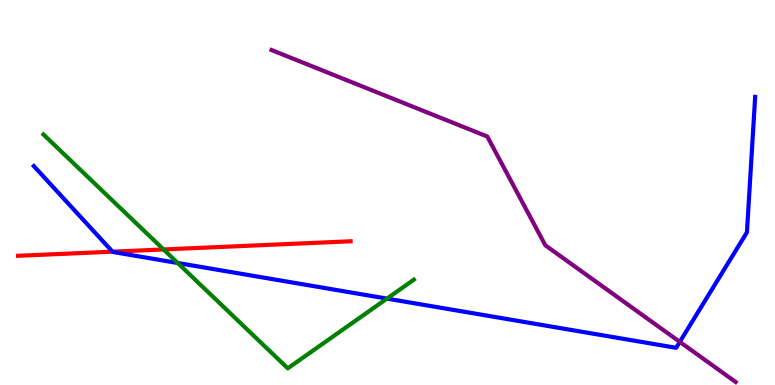[{'lines': ['blue', 'red'], 'intersections': [{'x': 1.45, 'y': 3.46}]}, {'lines': ['green', 'red'], 'intersections': [{'x': 2.11, 'y': 3.52}]}, {'lines': ['purple', 'red'], 'intersections': []}, {'lines': ['blue', 'green'], 'intersections': [{'x': 2.29, 'y': 3.17}, {'x': 4.99, 'y': 2.24}]}, {'lines': ['blue', 'purple'], 'intersections': [{'x': 8.77, 'y': 1.12}]}, {'lines': ['green', 'purple'], 'intersections': []}]